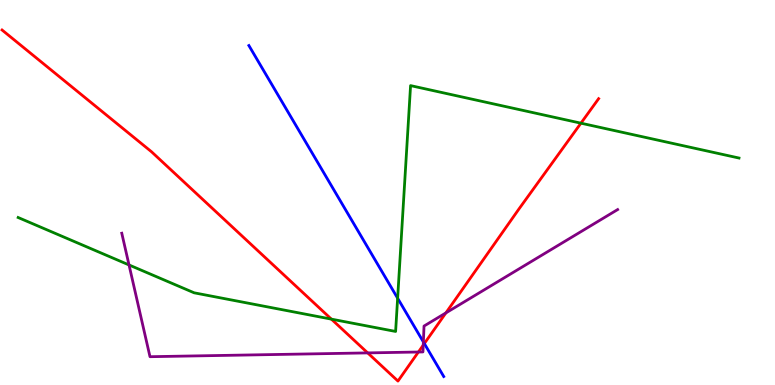[{'lines': ['blue', 'red'], 'intersections': [{'x': 5.48, 'y': 1.08}]}, {'lines': ['green', 'red'], 'intersections': [{'x': 4.28, 'y': 1.71}, {'x': 7.5, 'y': 6.8}]}, {'lines': ['purple', 'red'], 'intersections': [{'x': 4.74, 'y': 0.834}, {'x': 5.4, 'y': 0.857}, {'x': 5.46, 'y': 1.04}, {'x': 5.75, 'y': 1.87}]}, {'lines': ['blue', 'green'], 'intersections': [{'x': 5.13, 'y': 2.25}]}, {'lines': ['blue', 'purple'], 'intersections': [{'x': 5.46, 'y': 1.12}]}, {'lines': ['green', 'purple'], 'intersections': [{'x': 1.66, 'y': 3.12}]}]